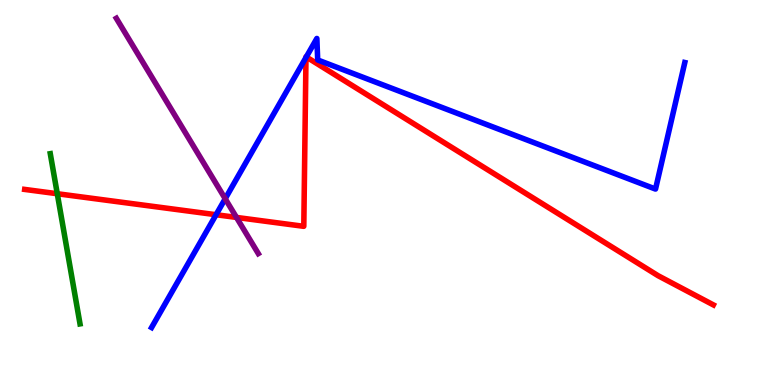[{'lines': ['blue', 'red'], 'intersections': [{'x': 2.79, 'y': 4.42}, {'x': 3.95, 'y': 8.51}, {'x': 3.95, 'y': 8.52}]}, {'lines': ['green', 'red'], 'intersections': [{'x': 0.739, 'y': 4.97}]}, {'lines': ['purple', 'red'], 'intersections': [{'x': 3.05, 'y': 4.35}]}, {'lines': ['blue', 'green'], 'intersections': []}, {'lines': ['blue', 'purple'], 'intersections': [{'x': 2.91, 'y': 4.84}]}, {'lines': ['green', 'purple'], 'intersections': []}]